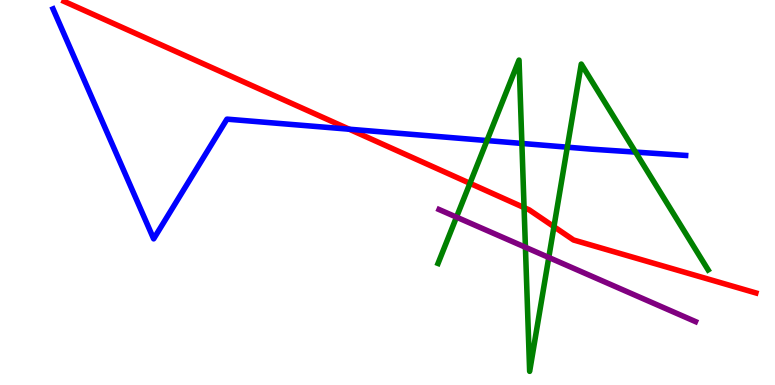[{'lines': ['blue', 'red'], 'intersections': [{'x': 4.51, 'y': 6.64}]}, {'lines': ['green', 'red'], 'intersections': [{'x': 6.06, 'y': 5.24}, {'x': 6.76, 'y': 4.61}, {'x': 7.15, 'y': 4.11}]}, {'lines': ['purple', 'red'], 'intersections': []}, {'lines': ['blue', 'green'], 'intersections': [{'x': 6.28, 'y': 6.35}, {'x': 6.73, 'y': 6.27}, {'x': 7.32, 'y': 6.18}, {'x': 8.2, 'y': 6.05}]}, {'lines': ['blue', 'purple'], 'intersections': []}, {'lines': ['green', 'purple'], 'intersections': [{'x': 5.89, 'y': 4.36}, {'x': 6.78, 'y': 3.58}, {'x': 7.08, 'y': 3.31}]}]